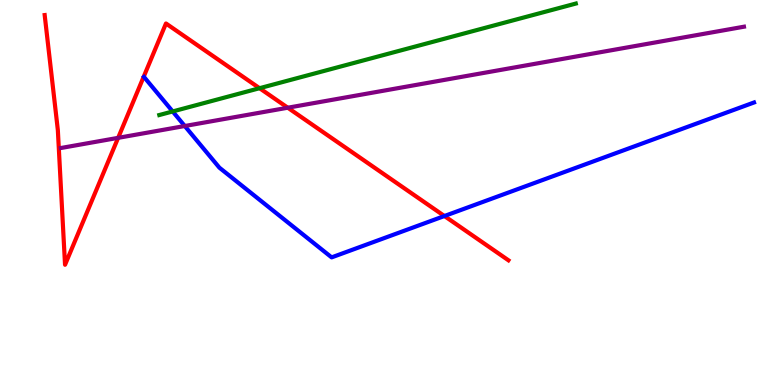[{'lines': ['blue', 'red'], 'intersections': [{'x': 5.73, 'y': 4.39}]}, {'lines': ['green', 'red'], 'intersections': [{'x': 3.35, 'y': 7.71}]}, {'lines': ['purple', 'red'], 'intersections': [{'x': 1.52, 'y': 6.42}, {'x': 3.71, 'y': 7.2}]}, {'lines': ['blue', 'green'], 'intersections': [{'x': 2.23, 'y': 7.11}]}, {'lines': ['blue', 'purple'], 'intersections': [{'x': 2.38, 'y': 6.73}]}, {'lines': ['green', 'purple'], 'intersections': []}]